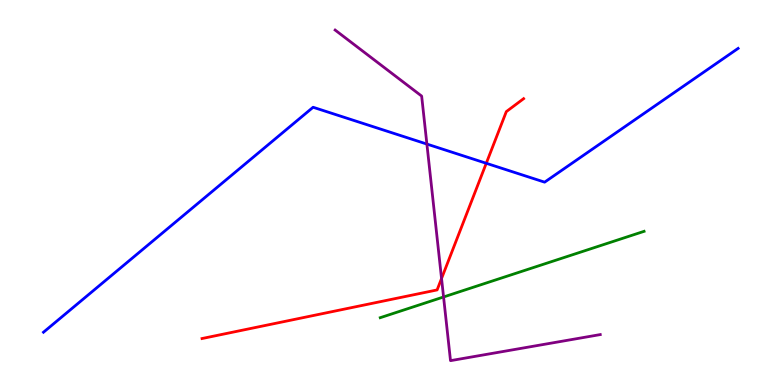[{'lines': ['blue', 'red'], 'intersections': [{'x': 6.27, 'y': 5.76}]}, {'lines': ['green', 'red'], 'intersections': []}, {'lines': ['purple', 'red'], 'intersections': [{'x': 5.7, 'y': 2.77}]}, {'lines': ['blue', 'green'], 'intersections': []}, {'lines': ['blue', 'purple'], 'intersections': [{'x': 5.51, 'y': 6.26}]}, {'lines': ['green', 'purple'], 'intersections': [{'x': 5.72, 'y': 2.29}]}]